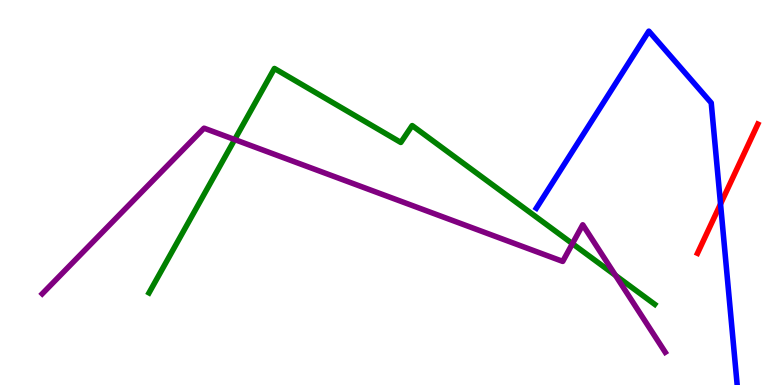[{'lines': ['blue', 'red'], 'intersections': [{'x': 9.3, 'y': 4.7}]}, {'lines': ['green', 'red'], 'intersections': []}, {'lines': ['purple', 'red'], 'intersections': []}, {'lines': ['blue', 'green'], 'intersections': []}, {'lines': ['blue', 'purple'], 'intersections': []}, {'lines': ['green', 'purple'], 'intersections': [{'x': 3.03, 'y': 6.38}, {'x': 7.39, 'y': 3.67}, {'x': 7.94, 'y': 2.85}]}]